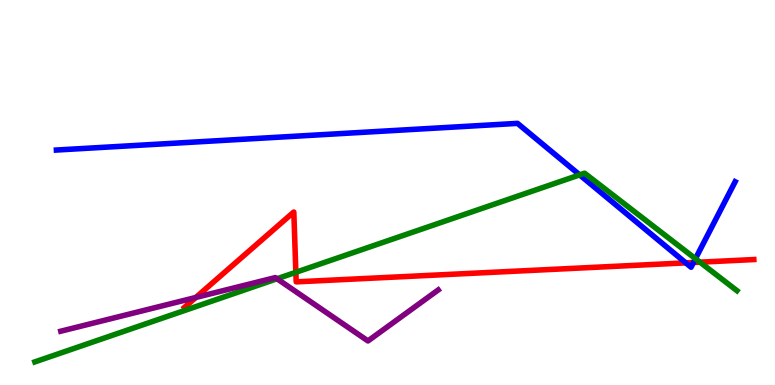[{'lines': ['blue', 'red'], 'intersections': [{'x': 8.85, 'y': 3.17}, {'x': 8.95, 'y': 3.18}]}, {'lines': ['green', 'red'], 'intersections': [{'x': 3.82, 'y': 2.93}, {'x': 9.03, 'y': 3.19}]}, {'lines': ['purple', 'red'], 'intersections': [{'x': 2.53, 'y': 2.27}]}, {'lines': ['blue', 'green'], 'intersections': [{'x': 7.48, 'y': 5.46}, {'x': 8.97, 'y': 3.28}]}, {'lines': ['blue', 'purple'], 'intersections': []}, {'lines': ['green', 'purple'], 'intersections': [{'x': 3.57, 'y': 2.76}]}]